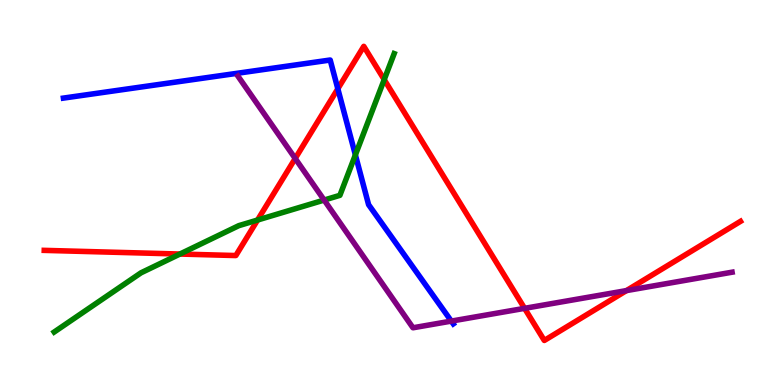[{'lines': ['blue', 'red'], 'intersections': [{'x': 4.36, 'y': 7.69}]}, {'lines': ['green', 'red'], 'intersections': [{'x': 2.32, 'y': 3.4}, {'x': 3.32, 'y': 4.28}, {'x': 4.96, 'y': 7.93}]}, {'lines': ['purple', 'red'], 'intersections': [{'x': 3.81, 'y': 5.88}, {'x': 6.77, 'y': 1.99}, {'x': 8.08, 'y': 2.45}]}, {'lines': ['blue', 'green'], 'intersections': [{'x': 4.59, 'y': 5.98}]}, {'lines': ['blue', 'purple'], 'intersections': [{'x': 5.82, 'y': 1.66}]}, {'lines': ['green', 'purple'], 'intersections': [{'x': 4.18, 'y': 4.8}]}]